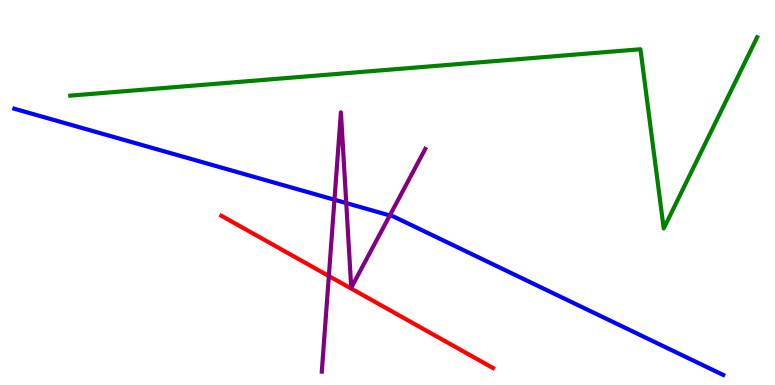[{'lines': ['blue', 'red'], 'intersections': []}, {'lines': ['green', 'red'], 'intersections': []}, {'lines': ['purple', 'red'], 'intersections': [{'x': 4.24, 'y': 2.83}]}, {'lines': ['blue', 'green'], 'intersections': []}, {'lines': ['blue', 'purple'], 'intersections': [{'x': 4.32, 'y': 4.81}, {'x': 4.47, 'y': 4.73}, {'x': 5.03, 'y': 4.4}]}, {'lines': ['green', 'purple'], 'intersections': []}]